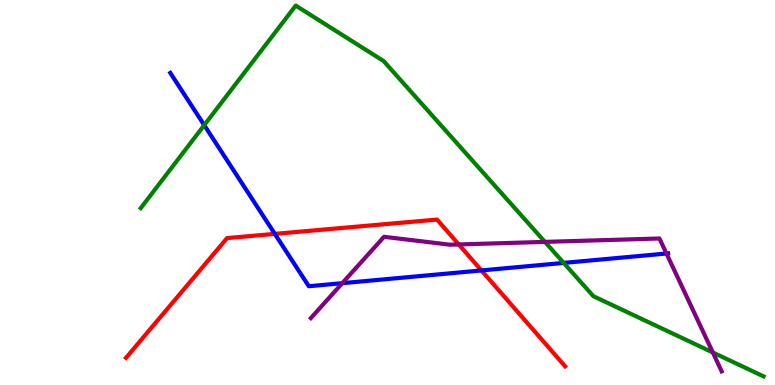[{'lines': ['blue', 'red'], 'intersections': [{'x': 3.55, 'y': 3.93}, {'x': 6.21, 'y': 2.98}]}, {'lines': ['green', 'red'], 'intersections': []}, {'lines': ['purple', 'red'], 'intersections': [{'x': 5.92, 'y': 3.65}]}, {'lines': ['blue', 'green'], 'intersections': [{'x': 2.64, 'y': 6.75}, {'x': 7.27, 'y': 3.17}]}, {'lines': ['blue', 'purple'], 'intersections': [{'x': 4.42, 'y': 2.64}, {'x': 8.6, 'y': 3.42}]}, {'lines': ['green', 'purple'], 'intersections': [{'x': 7.03, 'y': 3.72}, {'x': 9.2, 'y': 0.845}]}]